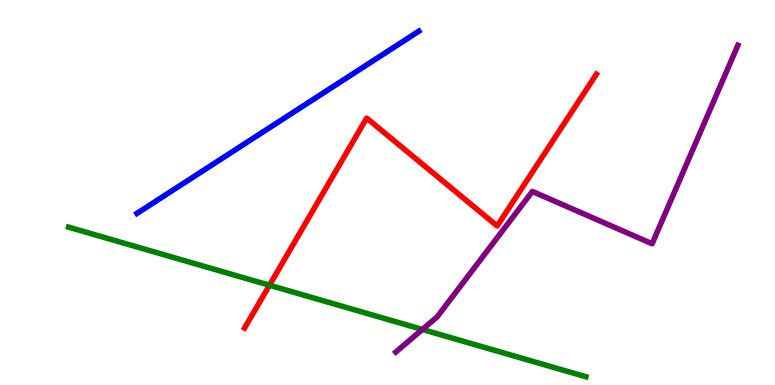[{'lines': ['blue', 'red'], 'intersections': []}, {'lines': ['green', 'red'], 'intersections': [{'x': 3.48, 'y': 2.59}]}, {'lines': ['purple', 'red'], 'intersections': []}, {'lines': ['blue', 'green'], 'intersections': []}, {'lines': ['blue', 'purple'], 'intersections': []}, {'lines': ['green', 'purple'], 'intersections': [{'x': 5.45, 'y': 1.44}]}]